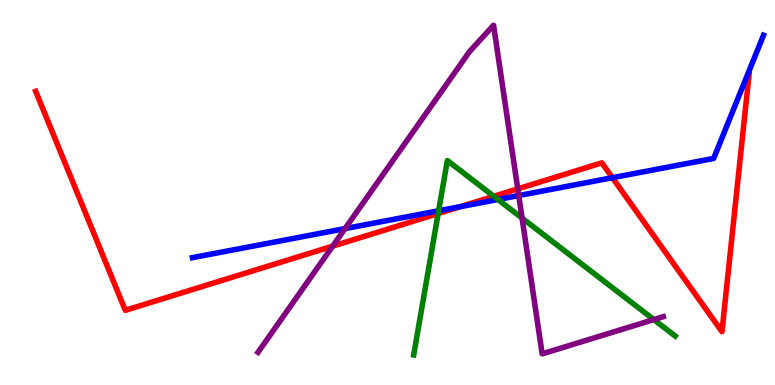[{'lines': ['blue', 'red'], 'intersections': [{'x': 5.94, 'y': 4.63}, {'x': 7.9, 'y': 5.38}]}, {'lines': ['green', 'red'], 'intersections': [{'x': 5.65, 'y': 4.45}, {'x': 6.37, 'y': 4.9}]}, {'lines': ['purple', 'red'], 'intersections': [{'x': 4.29, 'y': 3.61}, {'x': 6.68, 'y': 5.09}]}, {'lines': ['blue', 'green'], 'intersections': [{'x': 5.66, 'y': 4.53}, {'x': 6.42, 'y': 4.82}]}, {'lines': ['blue', 'purple'], 'intersections': [{'x': 4.45, 'y': 4.06}, {'x': 6.69, 'y': 4.92}]}, {'lines': ['green', 'purple'], 'intersections': [{'x': 6.74, 'y': 4.33}, {'x': 8.44, 'y': 1.7}]}]